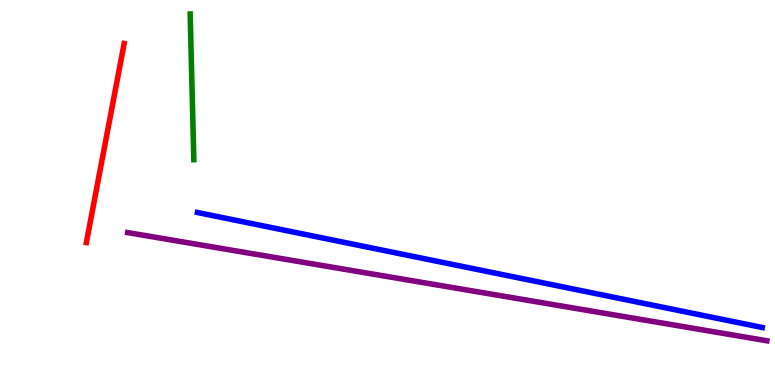[{'lines': ['blue', 'red'], 'intersections': []}, {'lines': ['green', 'red'], 'intersections': []}, {'lines': ['purple', 'red'], 'intersections': []}, {'lines': ['blue', 'green'], 'intersections': []}, {'lines': ['blue', 'purple'], 'intersections': []}, {'lines': ['green', 'purple'], 'intersections': []}]